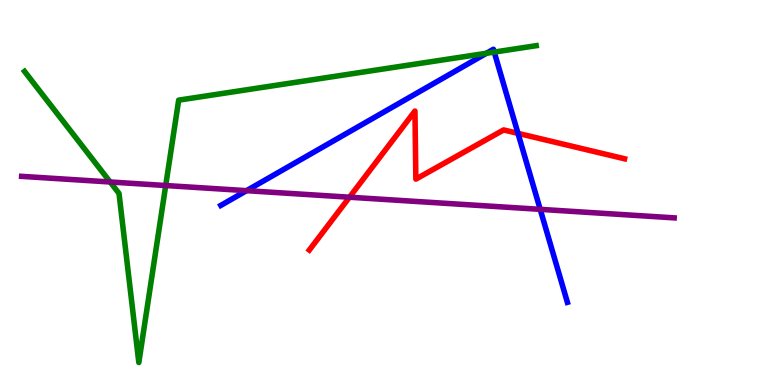[{'lines': ['blue', 'red'], 'intersections': [{'x': 6.68, 'y': 6.54}]}, {'lines': ['green', 'red'], 'intersections': []}, {'lines': ['purple', 'red'], 'intersections': [{'x': 4.51, 'y': 4.88}]}, {'lines': ['blue', 'green'], 'intersections': [{'x': 6.28, 'y': 8.62}, {'x': 6.38, 'y': 8.65}]}, {'lines': ['blue', 'purple'], 'intersections': [{'x': 3.18, 'y': 5.05}, {'x': 6.97, 'y': 4.56}]}, {'lines': ['green', 'purple'], 'intersections': [{'x': 1.42, 'y': 5.27}, {'x': 2.14, 'y': 5.18}]}]